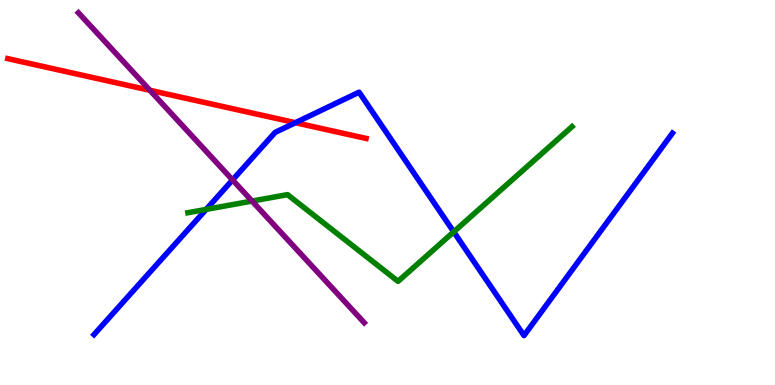[{'lines': ['blue', 'red'], 'intersections': [{'x': 3.81, 'y': 6.81}]}, {'lines': ['green', 'red'], 'intersections': []}, {'lines': ['purple', 'red'], 'intersections': [{'x': 1.93, 'y': 7.66}]}, {'lines': ['blue', 'green'], 'intersections': [{'x': 2.66, 'y': 4.56}, {'x': 5.85, 'y': 3.98}]}, {'lines': ['blue', 'purple'], 'intersections': [{'x': 3.0, 'y': 5.33}]}, {'lines': ['green', 'purple'], 'intersections': [{'x': 3.25, 'y': 4.78}]}]